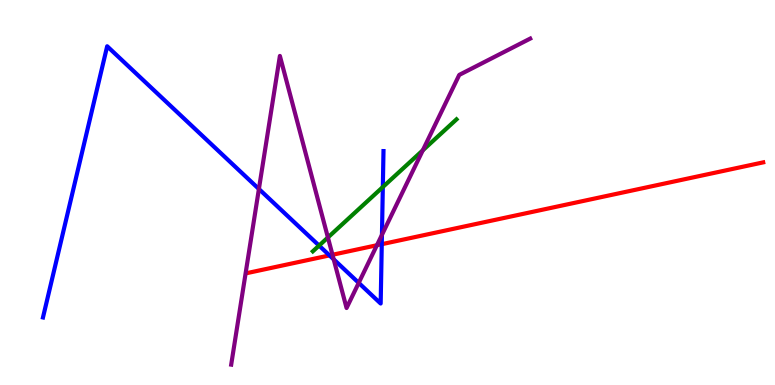[{'lines': ['blue', 'red'], 'intersections': [{'x': 4.25, 'y': 3.37}, {'x': 4.93, 'y': 3.66}]}, {'lines': ['green', 'red'], 'intersections': []}, {'lines': ['purple', 'red'], 'intersections': [{'x': 4.29, 'y': 3.38}, {'x': 4.86, 'y': 3.63}]}, {'lines': ['blue', 'green'], 'intersections': [{'x': 4.12, 'y': 3.62}, {'x': 4.94, 'y': 5.14}]}, {'lines': ['blue', 'purple'], 'intersections': [{'x': 3.34, 'y': 5.09}, {'x': 4.31, 'y': 3.26}, {'x': 4.63, 'y': 2.65}, {'x': 4.93, 'y': 3.9}]}, {'lines': ['green', 'purple'], 'intersections': [{'x': 4.23, 'y': 3.83}, {'x': 5.46, 'y': 6.1}]}]